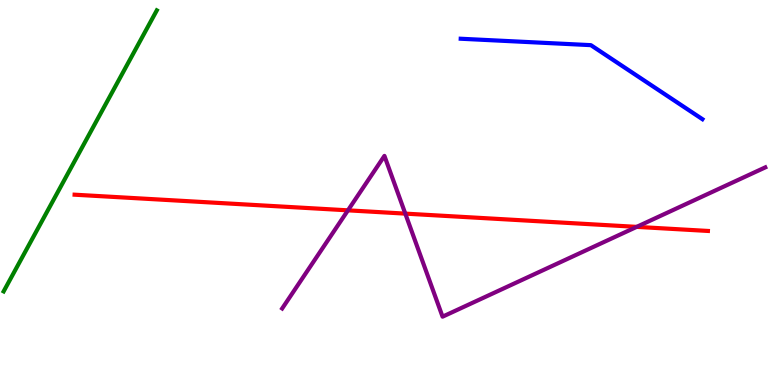[{'lines': ['blue', 'red'], 'intersections': []}, {'lines': ['green', 'red'], 'intersections': []}, {'lines': ['purple', 'red'], 'intersections': [{'x': 4.49, 'y': 4.54}, {'x': 5.23, 'y': 4.45}, {'x': 8.22, 'y': 4.11}]}, {'lines': ['blue', 'green'], 'intersections': []}, {'lines': ['blue', 'purple'], 'intersections': []}, {'lines': ['green', 'purple'], 'intersections': []}]